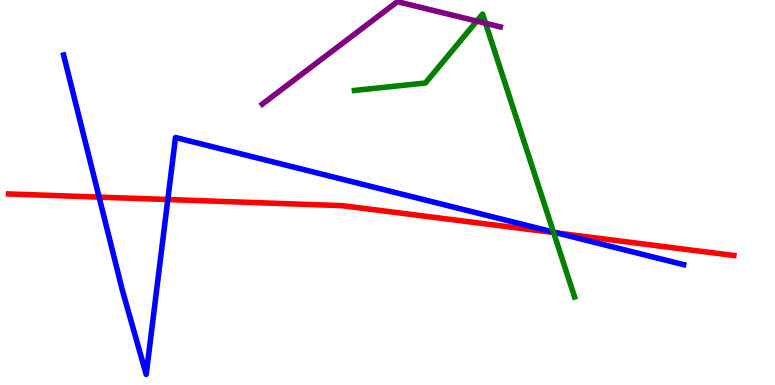[{'lines': ['blue', 'red'], 'intersections': [{'x': 1.28, 'y': 4.88}, {'x': 2.17, 'y': 4.82}, {'x': 7.19, 'y': 3.95}]}, {'lines': ['green', 'red'], 'intersections': [{'x': 7.14, 'y': 3.96}]}, {'lines': ['purple', 'red'], 'intersections': []}, {'lines': ['blue', 'green'], 'intersections': [{'x': 7.14, 'y': 3.97}]}, {'lines': ['blue', 'purple'], 'intersections': []}, {'lines': ['green', 'purple'], 'intersections': [{'x': 6.15, 'y': 9.45}, {'x': 6.27, 'y': 9.4}]}]